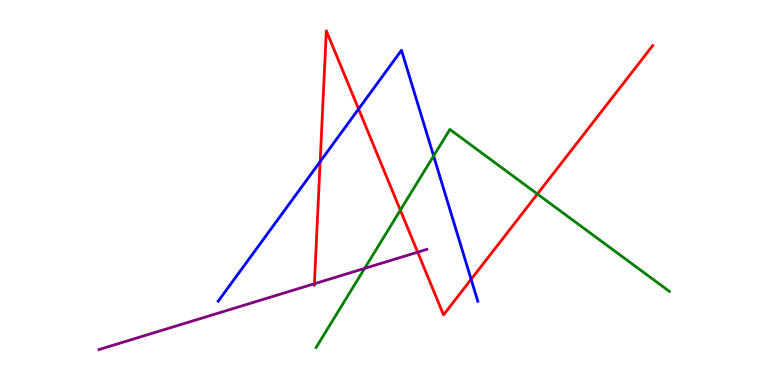[{'lines': ['blue', 'red'], 'intersections': [{'x': 4.13, 'y': 5.8}, {'x': 4.63, 'y': 7.17}, {'x': 6.08, 'y': 2.74}]}, {'lines': ['green', 'red'], 'intersections': [{'x': 5.17, 'y': 4.54}, {'x': 6.93, 'y': 4.96}]}, {'lines': ['purple', 'red'], 'intersections': [{'x': 4.06, 'y': 2.63}, {'x': 5.39, 'y': 3.45}]}, {'lines': ['blue', 'green'], 'intersections': [{'x': 5.6, 'y': 5.95}]}, {'lines': ['blue', 'purple'], 'intersections': []}, {'lines': ['green', 'purple'], 'intersections': [{'x': 4.7, 'y': 3.03}]}]